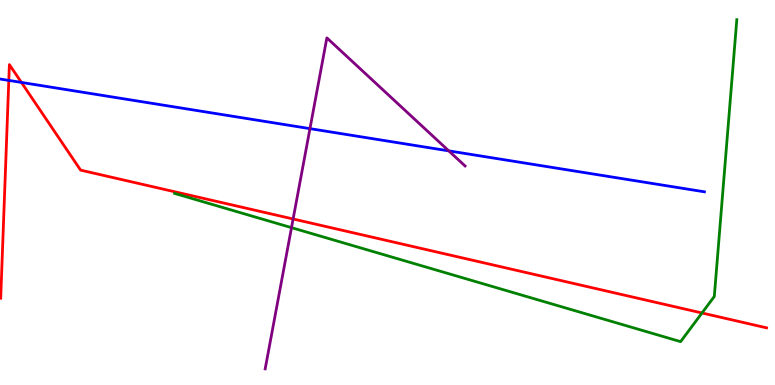[{'lines': ['blue', 'red'], 'intersections': [{'x': 0.114, 'y': 7.91}, {'x': 0.276, 'y': 7.86}]}, {'lines': ['green', 'red'], 'intersections': [{'x': 9.06, 'y': 1.87}]}, {'lines': ['purple', 'red'], 'intersections': [{'x': 3.78, 'y': 4.31}]}, {'lines': ['blue', 'green'], 'intersections': []}, {'lines': ['blue', 'purple'], 'intersections': [{'x': 4.0, 'y': 6.66}, {'x': 5.79, 'y': 6.08}]}, {'lines': ['green', 'purple'], 'intersections': [{'x': 3.76, 'y': 4.09}]}]